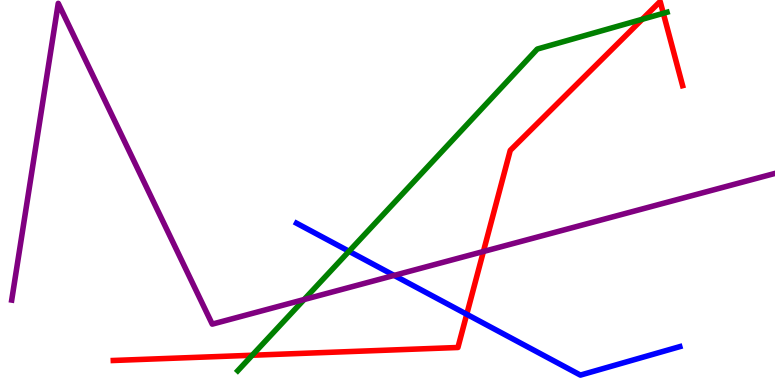[{'lines': ['blue', 'red'], 'intersections': [{'x': 6.02, 'y': 1.84}]}, {'lines': ['green', 'red'], 'intersections': [{'x': 3.25, 'y': 0.773}, {'x': 8.29, 'y': 9.5}, {'x': 8.56, 'y': 9.65}]}, {'lines': ['purple', 'red'], 'intersections': [{'x': 6.24, 'y': 3.47}]}, {'lines': ['blue', 'green'], 'intersections': [{'x': 4.5, 'y': 3.47}]}, {'lines': ['blue', 'purple'], 'intersections': [{'x': 5.09, 'y': 2.85}]}, {'lines': ['green', 'purple'], 'intersections': [{'x': 3.92, 'y': 2.22}]}]